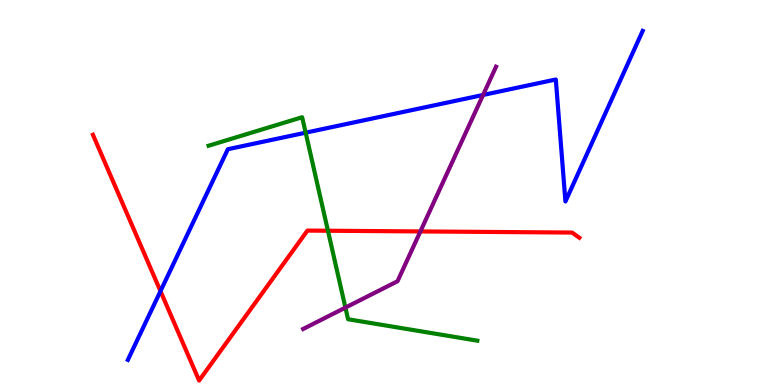[{'lines': ['blue', 'red'], 'intersections': [{'x': 2.07, 'y': 2.44}]}, {'lines': ['green', 'red'], 'intersections': [{'x': 4.23, 'y': 4.01}]}, {'lines': ['purple', 'red'], 'intersections': [{'x': 5.42, 'y': 3.99}]}, {'lines': ['blue', 'green'], 'intersections': [{'x': 3.94, 'y': 6.55}]}, {'lines': ['blue', 'purple'], 'intersections': [{'x': 6.23, 'y': 7.53}]}, {'lines': ['green', 'purple'], 'intersections': [{'x': 4.46, 'y': 2.01}]}]